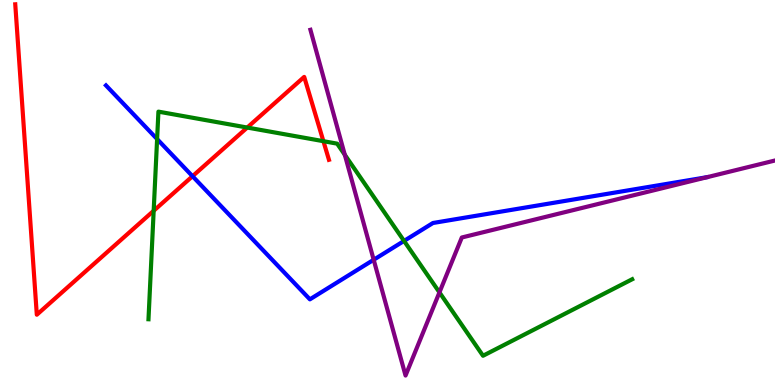[{'lines': ['blue', 'red'], 'intersections': [{'x': 2.48, 'y': 5.42}]}, {'lines': ['green', 'red'], 'intersections': [{'x': 1.98, 'y': 4.53}, {'x': 3.19, 'y': 6.69}, {'x': 4.17, 'y': 6.33}]}, {'lines': ['purple', 'red'], 'intersections': []}, {'lines': ['blue', 'green'], 'intersections': [{'x': 2.03, 'y': 6.39}, {'x': 5.21, 'y': 3.74}]}, {'lines': ['blue', 'purple'], 'intersections': [{'x': 4.82, 'y': 3.25}]}, {'lines': ['green', 'purple'], 'intersections': [{'x': 4.45, 'y': 5.98}, {'x': 5.67, 'y': 2.41}]}]